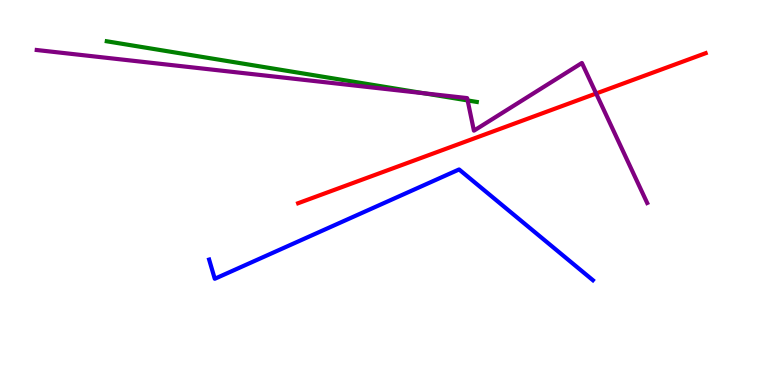[{'lines': ['blue', 'red'], 'intersections': []}, {'lines': ['green', 'red'], 'intersections': []}, {'lines': ['purple', 'red'], 'intersections': [{'x': 7.69, 'y': 7.57}]}, {'lines': ['blue', 'green'], 'intersections': []}, {'lines': ['blue', 'purple'], 'intersections': []}, {'lines': ['green', 'purple'], 'intersections': [{'x': 5.47, 'y': 7.58}, {'x': 6.03, 'y': 7.39}]}]